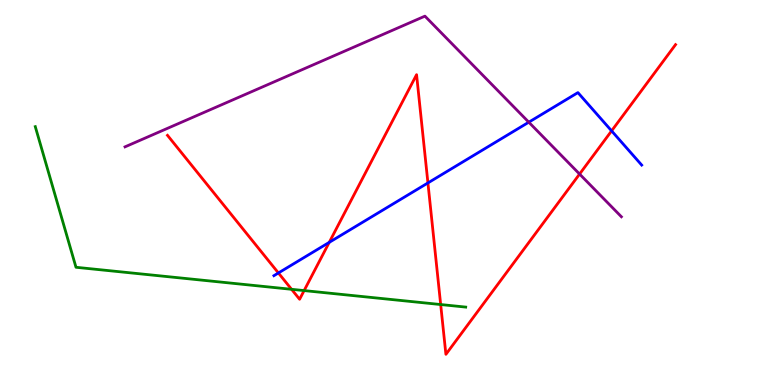[{'lines': ['blue', 'red'], 'intersections': [{'x': 3.59, 'y': 2.91}, {'x': 4.25, 'y': 3.7}, {'x': 5.52, 'y': 5.25}, {'x': 7.89, 'y': 6.6}]}, {'lines': ['green', 'red'], 'intersections': [{'x': 3.76, 'y': 2.49}, {'x': 3.92, 'y': 2.45}, {'x': 5.69, 'y': 2.09}]}, {'lines': ['purple', 'red'], 'intersections': [{'x': 7.48, 'y': 5.48}]}, {'lines': ['blue', 'green'], 'intersections': []}, {'lines': ['blue', 'purple'], 'intersections': [{'x': 6.82, 'y': 6.83}]}, {'lines': ['green', 'purple'], 'intersections': []}]